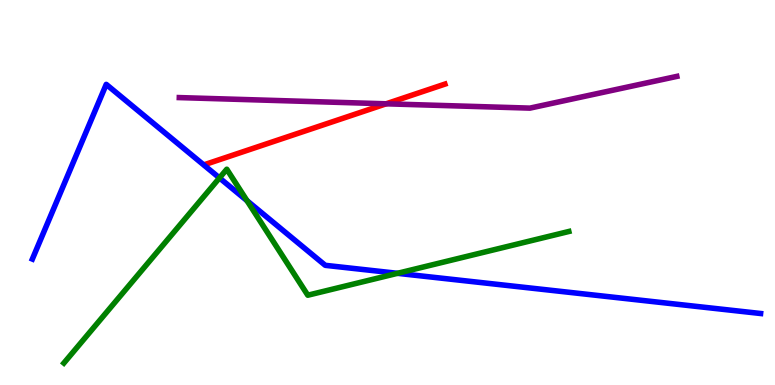[{'lines': ['blue', 'red'], 'intersections': []}, {'lines': ['green', 'red'], 'intersections': []}, {'lines': ['purple', 'red'], 'intersections': [{'x': 4.98, 'y': 7.3}]}, {'lines': ['blue', 'green'], 'intersections': [{'x': 2.83, 'y': 5.38}, {'x': 3.19, 'y': 4.79}, {'x': 5.13, 'y': 2.9}]}, {'lines': ['blue', 'purple'], 'intersections': []}, {'lines': ['green', 'purple'], 'intersections': []}]